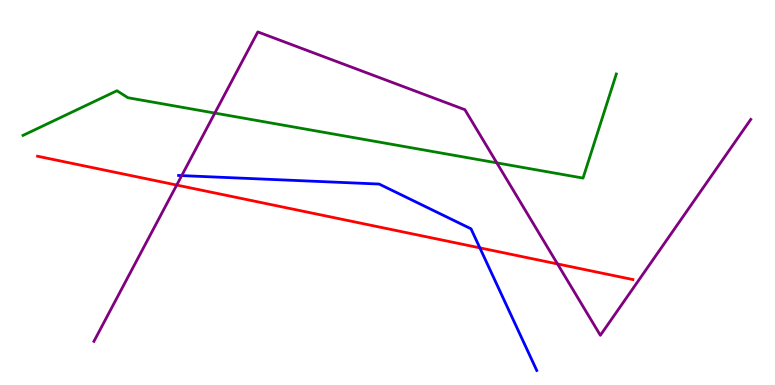[{'lines': ['blue', 'red'], 'intersections': [{'x': 6.19, 'y': 3.56}]}, {'lines': ['green', 'red'], 'intersections': []}, {'lines': ['purple', 'red'], 'intersections': [{'x': 2.28, 'y': 5.19}, {'x': 7.19, 'y': 3.14}]}, {'lines': ['blue', 'green'], 'intersections': []}, {'lines': ['blue', 'purple'], 'intersections': [{'x': 2.34, 'y': 5.44}]}, {'lines': ['green', 'purple'], 'intersections': [{'x': 2.77, 'y': 7.06}, {'x': 6.41, 'y': 5.77}]}]